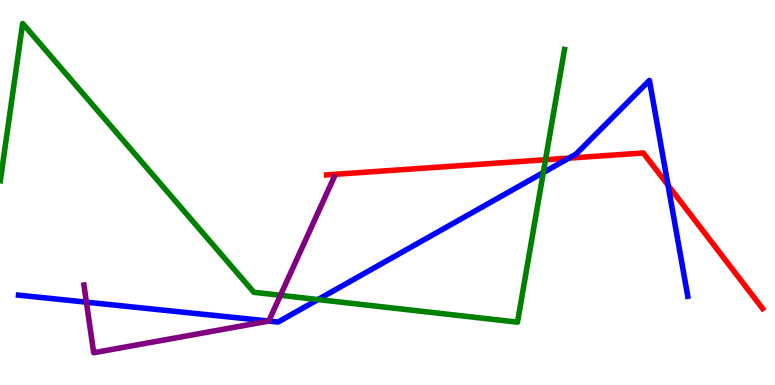[{'lines': ['blue', 'red'], 'intersections': [{'x': 7.34, 'y': 5.89}, {'x': 8.62, 'y': 5.19}]}, {'lines': ['green', 'red'], 'intersections': [{'x': 7.04, 'y': 5.85}]}, {'lines': ['purple', 'red'], 'intersections': []}, {'lines': ['blue', 'green'], 'intersections': [{'x': 4.1, 'y': 2.22}, {'x': 7.01, 'y': 5.52}]}, {'lines': ['blue', 'purple'], 'intersections': [{'x': 1.11, 'y': 2.15}, {'x': 3.47, 'y': 1.66}]}, {'lines': ['green', 'purple'], 'intersections': [{'x': 3.62, 'y': 2.33}]}]